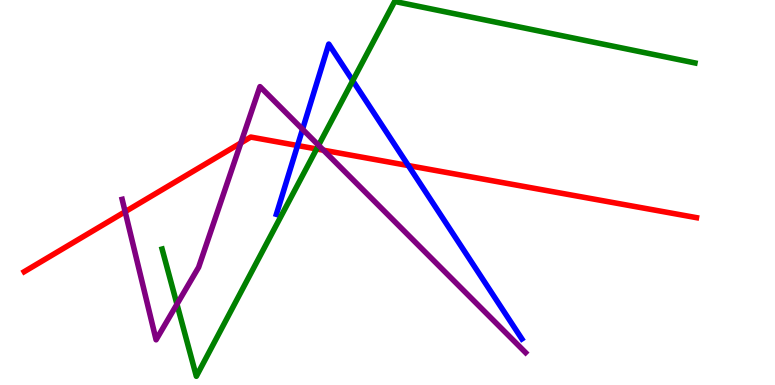[{'lines': ['blue', 'red'], 'intersections': [{'x': 3.84, 'y': 6.22}, {'x': 5.27, 'y': 5.7}]}, {'lines': ['green', 'red'], 'intersections': [{'x': 4.09, 'y': 6.13}]}, {'lines': ['purple', 'red'], 'intersections': [{'x': 1.61, 'y': 4.5}, {'x': 3.11, 'y': 6.29}, {'x': 4.17, 'y': 6.1}]}, {'lines': ['blue', 'green'], 'intersections': [{'x': 4.55, 'y': 7.9}]}, {'lines': ['blue', 'purple'], 'intersections': [{'x': 3.9, 'y': 6.64}]}, {'lines': ['green', 'purple'], 'intersections': [{'x': 2.28, 'y': 2.1}, {'x': 4.11, 'y': 6.23}]}]